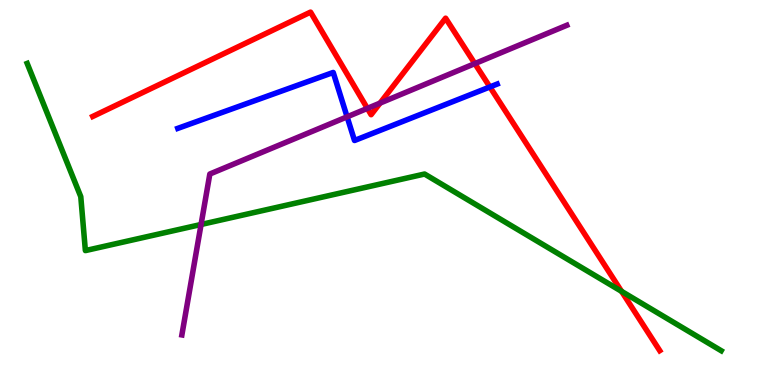[{'lines': ['blue', 'red'], 'intersections': [{'x': 6.32, 'y': 7.74}]}, {'lines': ['green', 'red'], 'intersections': [{'x': 8.02, 'y': 2.43}]}, {'lines': ['purple', 'red'], 'intersections': [{'x': 4.74, 'y': 7.18}, {'x': 4.9, 'y': 7.32}, {'x': 6.13, 'y': 8.35}]}, {'lines': ['blue', 'green'], 'intersections': []}, {'lines': ['blue', 'purple'], 'intersections': [{'x': 4.48, 'y': 6.97}]}, {'lines': ['green', 'purple'], 'intersections': [{'x': 2.59, 'y': 4.17}]}]